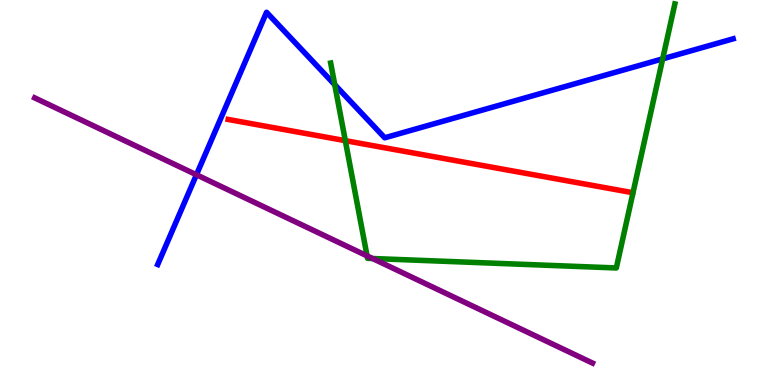[{'lines': ['blue', 'red'], 'intersections': []}, {'lines': ['green', 'red'], 'intersections': [{'x': 4.46, 'y': 6.35}]}, {'lines': ['purple', 'red'], 'intersections': []}, {'lines': ['blue', 'green'], 'intersections': [{'x': 4.32, 'y': 7.8}, {'x': 8.55, 'y': 8.47}]}, {'lines': ['blue', 'purple'], 'intersections': [{'x': 2.53, 'y': 5.46}]}, {'lines': ['green', 'purple'], 'intersections': [{'x': 4.74, 'y': 3.35}, {'x': 4.81, 'y': 3.29}]}]